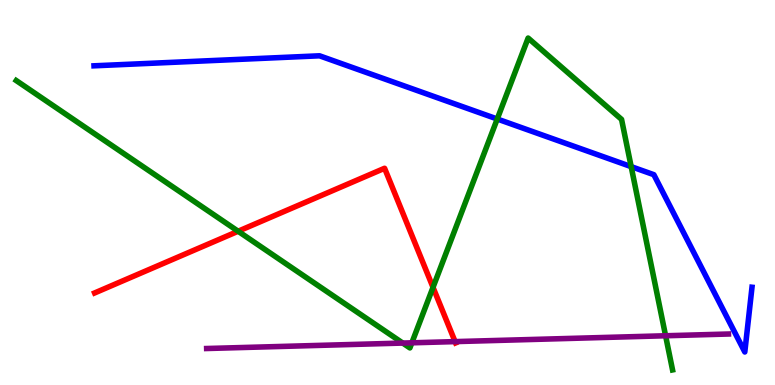[{'lines': ['blue', 'red'], 'intersections': []}, {'lines': ['green', 'red'], 'intersections': [{'x': 3.07, 'y': 3.99}, {'x': 5.59, 'y': 2.54}]}, {'lines': ['purple', 'red'], 'intersections': [{'x': 5.87, 'y': 1.13}]}, {'lines': ['blue', 'green'], 'intersections': [{'x': 6.42, 'y': 6.91}, {'x': 8.14, 'y': 5.67}]}, {'lines': ['blue', 'purple'], 'intersections': []}, {'lines': ['green', 'purple'], 'intersections': [{'x': 5.2, 'y': 1.09}, {'x': 5.31, 'y': 1.1}, {'x': 8.59, 'y': 1.28}]}]